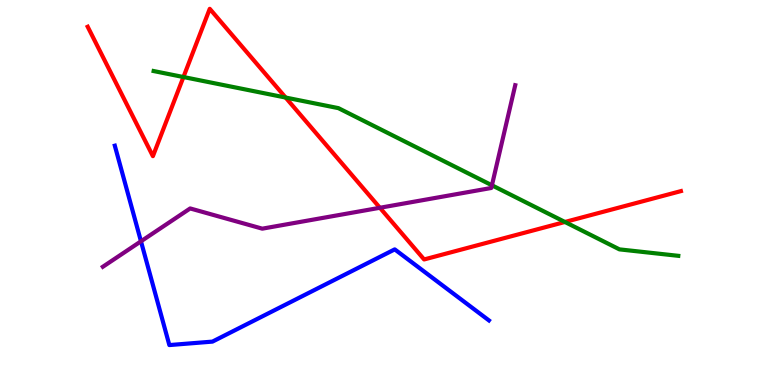[{'lines': ['blue', 'red'], 'intersections': []}, {'lines': ['green', 'red'], 'intersections': [{'x': 2.37, 'y': 8.0}, {'x': 3.69, 'y': 7.47}, {'x': 7.29, 'y': 4.23}]}, {'lines': ['purple', 'red'], 'intersections': [{'x': 4.9, 'y': 4.6}]}, {'lines': ['blue', 'green'], 'intersections': []}, {'lines': ['blue', 'purple'], 'intersections': [{'x': 1.82, 'y': 3.73}]}, {'lines': ['green', 'purple'], 'intersections': [{'x': 6.35, 'y': 5.19}]}]